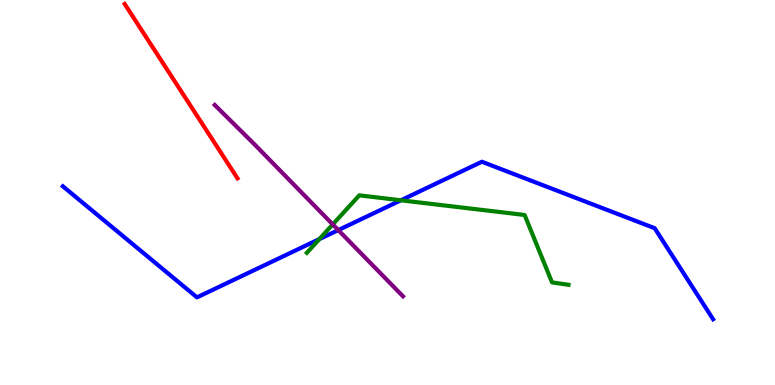[{'lines': ['blue', 'red'], 'intersections': []}, {'lines': ['green', 'red'], 'intersections': []}, {'lines': ['purple', 'red'], 'intersections': []}, {'lines': ['blue', 'green'], 'intersections': [{'x': 4.12, 'y': 3.79}, {'x': 5.17, 'y': 4.8}]}, {'lines': ['blue', 'purple'], 'intersections': [{'x': 4.36, 'y': 4.02}]}, {'lines': ['green', 'purple'], 'intersections': [{'x': 4.29, 'y': 4.17}]}]